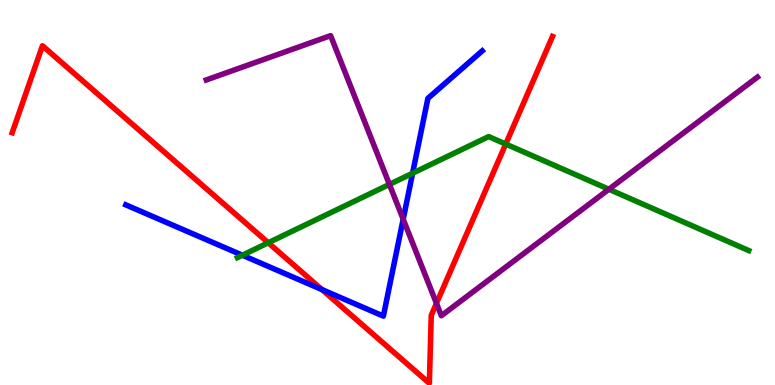[{'lines': ['blue', 'red'], 'intersections': [{'x': 4.15, 'y': 2.48}]}, {'lines': ['green', 'red'], 'intersections': [{'x': 3.46, 'y': 3.69}, {'x': 6.53, 'y': 6.26}]}, {'lines': ['purple', 'red'], 'intersections': [{'x': 5.63, 'y': 2.12}]}, {'lines': ['blue', 'green'], 'intersections': [{'x': 3.13, 'y': 3.37}, {'x': 5.32, 'y': 5.5}]}, {'lines': ['blue', 'purple'], 'intersections': [{'x': 5.2, 'y': 4.31}]}, {'lines': ['green', 'purple'], 'intersections': [{'x': 5.02, 'y': 5.21}, {'x': 7.86, 'y': 5.08}]}]